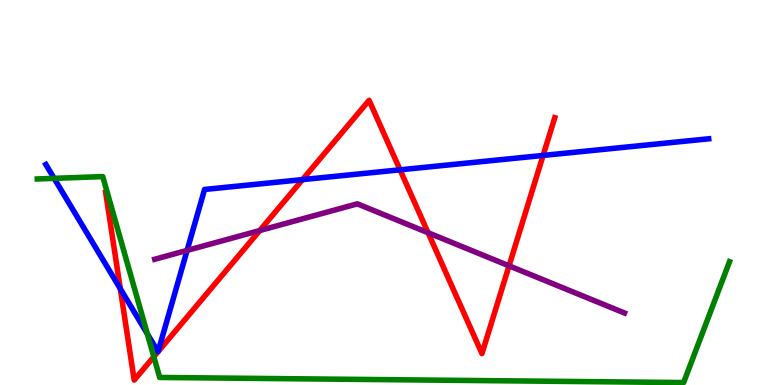[{'lines': ['blue', 'red'], 'intersections': [{'x': 1.55, 'y': 2.5}, {'x': 2.04, 'y': 0.865}, {'x': 2.04, 'y': 0.866}, {'x': 3.9, 'y': 5.33}, {'x': 5.16, 'y': 5.59}, {'x': 7.01, 'y': 5.96}]}, {'lines': ['green', 'red'], 'intersections': [{'x': 1.98, 'y': 0.735}]}, {'lines': ['purple', 'red'], 'intersections': [{'x': 3.35, 'y': 4.01}, {'x': 5.52, 'y': 3.95}, {'x': 6.57, 'y': 3.1}]}, {'lines': ['blue', 'green'], 'intersections': [{'x': 0.699, 'y': 5.37}, {'x': 1.9, 'y': 1.33}]}, {'lines': ['blue', 'purple'], 'intersections': [{'x': 2.41, 'y': 3.5}]}, {'lines': ['green', 'purple'], 'intersections': []}]